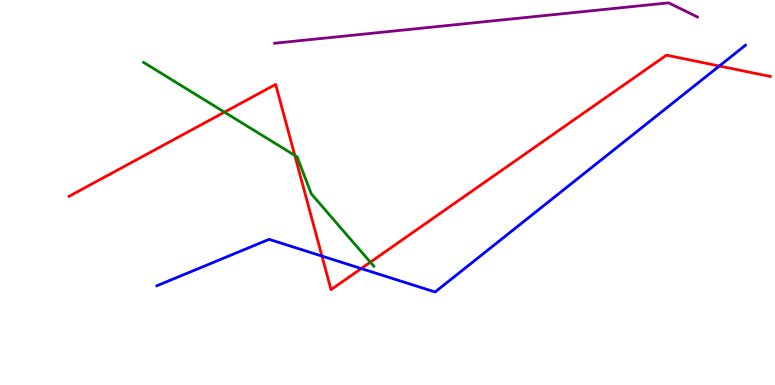[{'lines': ['blue', 'red'], 'intersections': [{'x': 4.15, 'y': 3.35}, {'x': 4.66, 'y': 3.02}, {'x': 9.28, 'y': 8.29}]}, {'lines': ['green', 'red'], 'intersections': [{'x': 2.9, 'y': 7.09}, {'x': 3.8, 'y': 5.96}, {'x': 4.78, 'y': 3.19}]}, {'lines': ['purple', 'red'], 'intersections': []}, {'lines': ['blue', 'green'], 'intersections': []}, {'lines': ['blue', 'purple'], 'intersections': []}, {'lines': ['green', 'purple'], 'intersections': []}]